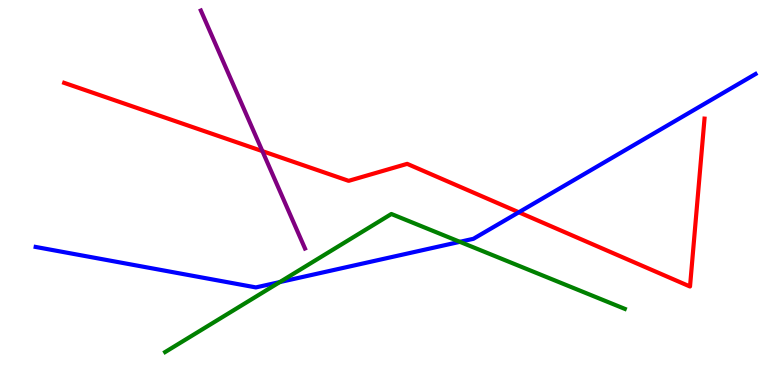[{'lines': ['blue', 'red'], 'intersections': [{'x': 6.69, 'y': 4.49}]}, {'lines': ['green', 'red'], 'intersections': []}, {'lines': ['purple', 'red'], 'intersections': [{'x': 3.39, 'y': 6.07}]}, {'lines': ['blue', 'green'], 'intersections': [{'x': 3.61, 'y': 2.67}, {'x': 5.93, 'y': 3.72}]}, {'lines': ['blue', 'purple'], 'intersections': []}, {'lines': ['green', 'purple'], 'intersections': []}]